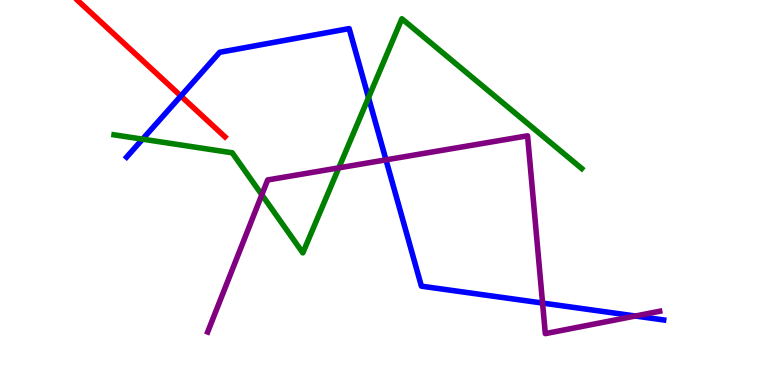[{'lines': ['blue', 'red'], 'intersections': [{'x': 2.33, 'y': 7.51}]}, {'lines': ['green', 'red'], 'intersections': []}, {'lines': ['purple', 'red'], 'intersections': []}, {'lines': ['blue', 'green'], 'intersections': [{'x': 1.84, 'y': 6.39}, {'x': 4.76, 'y': 7.46}]}, {'lines': ['blue', 'purple'], 'intersections': [{'x': 4.98, 'y': 5.85}, {'x': 7.0, 'y': 2.13}, {'x': 8.2, 'y': 1.79}]}, {'lines': ['green', 'purple'], 'intersections': [{'x': 3.38, 'y': 4.94}, {'x': 4.37, 'y': 5.64}]}]